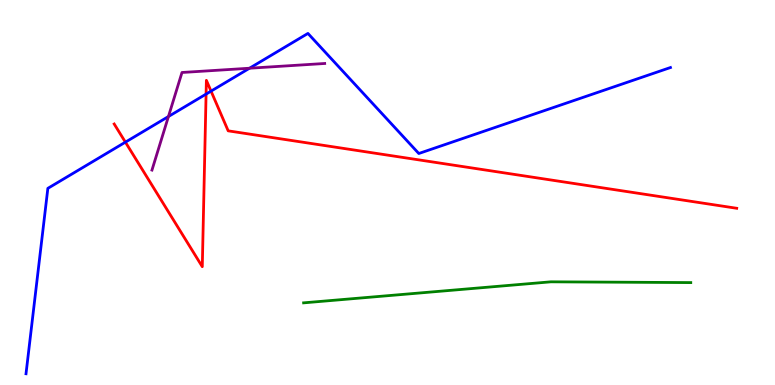[{'lines': ['blue', 'red'], 'intersections': [{'x': 1.62, 'y': 6.31}, {'x': 2.66, 'y': 7.56}, {'x': 2.72, 'y': 7.63}]}, {'lines': ['green', 'red'], 'intersections': []}, {'lines': ['purple', 'red'], 'intersections': []}, {'lines': ['blue', 'green'], 'intersections': []}, {'lines': ['blue', 'purple'], 'intersections': [{'x': 2.17, 'y': 6.97}, {'x': 3.22, 'y': 8.23}]}, {'lines': ['green', 'purple'], 'intersections': []}]